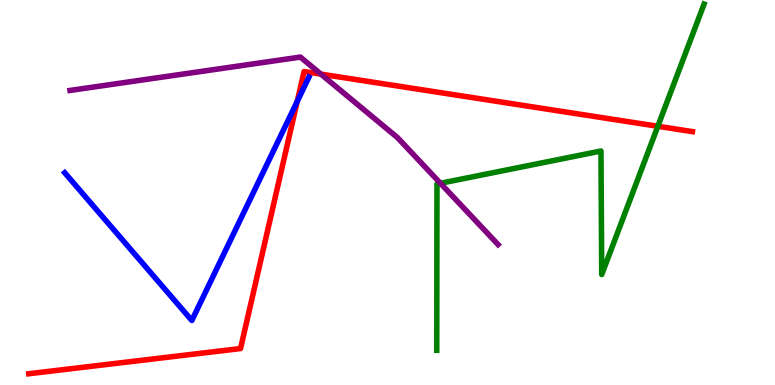[{'lines': ['blue', 'red'], 'intersections': [{'x': 3.84, 'y': 7.37}]}, {'lines': ['green', 'red'], 'intersections': [{'x': 8.49, 'y': 6.72}]}, {'lines': ['purple', 'red'], 'intersections': [{'x': 4.14, 'y': 8.07}]}, {'lines': ['blue', 'green'], 'intersections': []}, {'lines': ['blue', 'purple'], 'intersections': []}, {'lines': ['green', 'purple'], 'intersections': [{'x': 5.68, 'y': 5.24}]}]